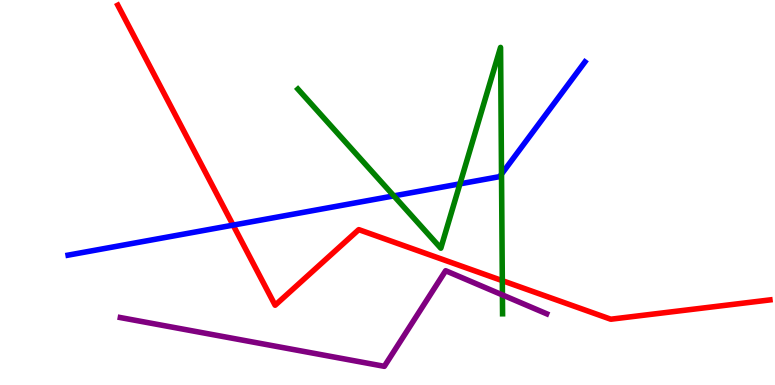[{'lines': ['blue', 'red'], 'intersections': [{'x': 3.01, 'y': 4.15}]}, {'lines': ['green', 'red'], 'intersections': [{'x': 6.48, 'y': 2.71}]}, {'lines': ['purple', 'red'], 'intersections': []}, {'lines': ['blue', 'green'], 'intersections': [{'x': 5.08, 'y': 4.91}, {'x': 5.93, 'y': 5.22}, {'x': 6.47, 'y': 5.48}]}, {'lines': ['blue', 'purple'], 'intersections': []}, {'lines': ['green', 'purple'], 'intersections': [{'x': 6.48, 'y': 2.34}]}]